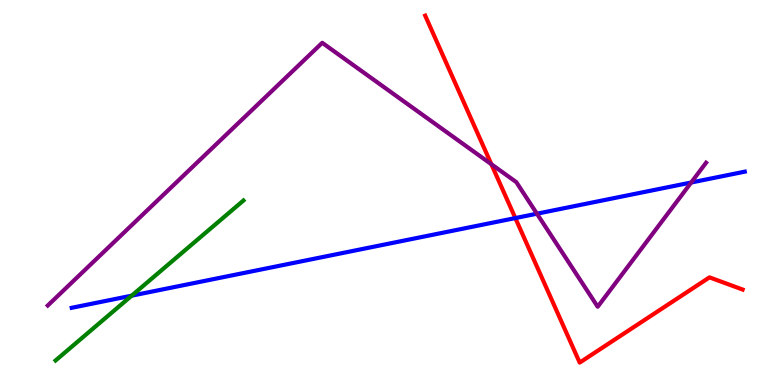[{'lines': ['blue', 'red'], 'intersections': [{'x': 6.65, 'y': 4.34}]}, {'lines': ['green', 'red'], 'intersections': []}, {'lines': ['purple', 'red'], 'intersections': [{'x': 6.34, 'y': 5.73}]}, {'lines': ['blue', 'green'], 'intersections': [{'x': 1.7, 'y': 2.32}]}, {'lines': ['blue', 'purple'], 'intersections': [{'x': 6.93, 'y': 4.45}, {'x': 8.92, 'y': 5.26}]}, {'lines': ['green', 'purple'], 'intersections': []}]